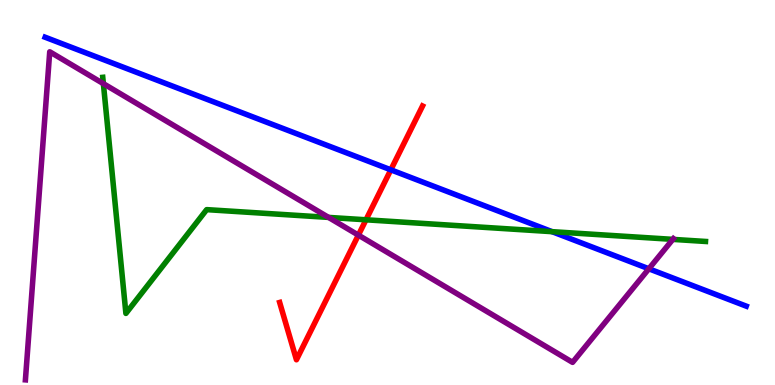[{'lines': ['blue', 'red'], 'intersections': [{'x': 5.04, 'y': 5.59}]}, {'lines': ['green', 'red'], 'intersections': [{'x': 4.72, 'y': 4.29}]}, {'lines': ['purple', 'red'], 'intersections': [{'x': 4.62, 'y': 3.89}]}, {'lines': ['blue', 'green'], 'intersections': [{'x': 7.12, 'y': 3.98}]}, {'lines': ['blue', 'purple'], 'intersections': [{'x': 8.37, 'y': 3.02}]}, {'lines': ['green', 'purple'], 'intersections': [{'x': 1.33, 'y': 7.83}, {'x': 4.24, 'y': 4.35}, {'x': 8.68, 'y': 3.78}]}]